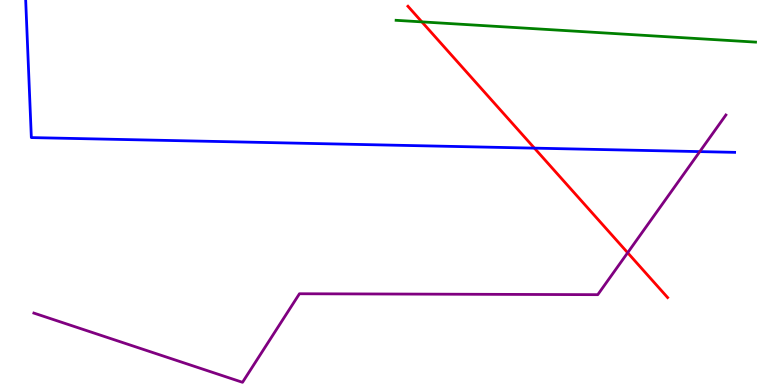[{'lines': ['blue', 'red'], 'intersections': [{'x': 6.9, 'y': 6.15}]}, {'lines': ['green', 'red'], 'intersections': [{'x': 5.44, 'y': 9.43}]}, {'lines': ['purple', 'red'], 'intersections': [{'x': 8.1, 'y': 3.44}]}, {'lines': ['blue', 'green'], 'intersections': []}, {'lines': ['blue', 'purple'], 'intersections': [{'x': 9.03, 'y': 6.06}]}, {'lines': ['green', 'purple'], 'intersections': []}]